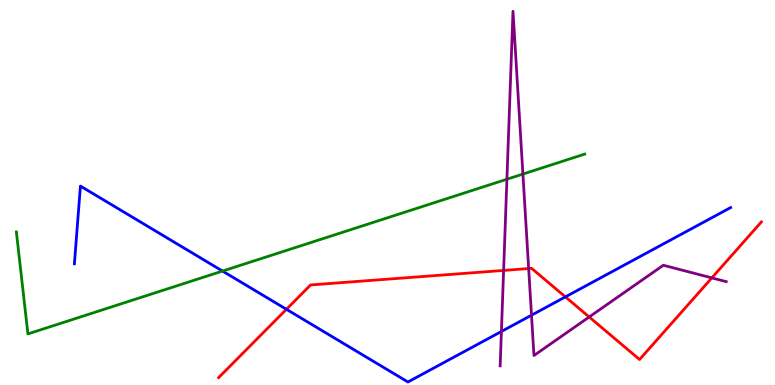[{'lines': ['blue', 'red'], 'intersections': [{'x': 3.7, 'y': 1.97}, {'x': 7.3, 'y': 2.29}]}, {'lines': ['green', 'red'], 'intersections': []}, {'lines': ['purple', 'red'], 'intersections': [{'x': 6.5, 'y': 2.98}, {'x': 6.82, 'y': 3.02}, {'x': 7.6, 'y': 1.77}, {'x': 9.18, 'y': 2.78}]}, {'lines': ['blue', 'green'], 'intersections': [{'x': 2.87, 'y': 2.96}]}, {'lines': ['blue', 'purple'], 'intersections': [{'x': 6.47, 'y': 1.39}, {'x': 6.86, 'y': 1.81}]}, {'lines': ['green', 'purple'], 'intersections': [{'x': 6.54, 'y': 5.34}, {'x': 6.75, 'y': 5.48}]}]